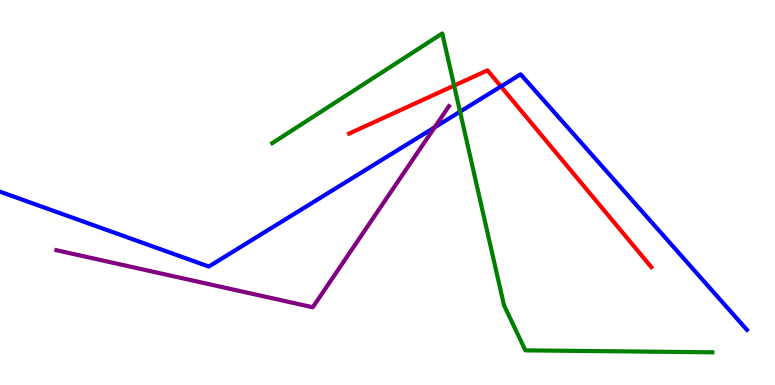[{'lines': ['blue', 'red'], 'intersections': [{'x': 6.46, 'y': 7.75}]}, {'lines': ['green', 'red'], 'intersections': [{'x': 5.86, 'y': 7.78}]}, {'lines': ['purple', 'red'], 'intersections': []}, {'lines': ['blue', 'green'], 'intersections': [{'x': 5.94, 'y': 7.1}]}, {'lines': ['blue', 'purple'], 'intersections': [{'x': 5.61, 'y': 6.69}]}, {'lines': ['green', 'purple'], 'intersections': []}]